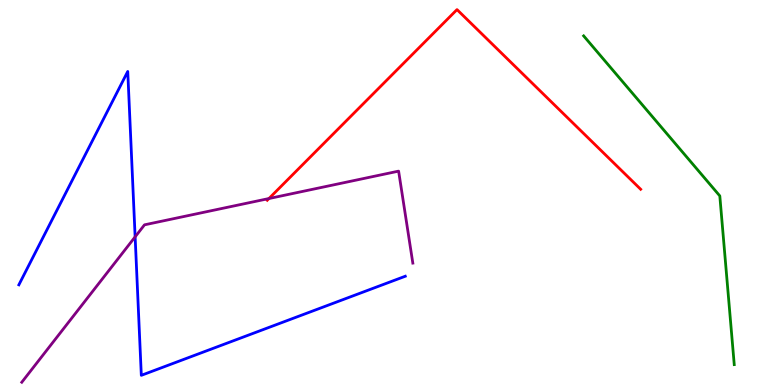[{'lines': ['blue', 'red'], 'intersections': []}, {'lines': ['green', 'red'], 'intersections': []}, {'lines': ['purple', 'red'], 'intersections': [{'x': 3.47, 'y': 4.84}]}, {'lines': ['blue', 'green'], 'intersections': []}, {'lines': ['blue', 'purple'], 'intersections': [{'x': 1.74, 'y': 3.85}]}, {'lines': ['green', 'purple'], 'intersections': []}]